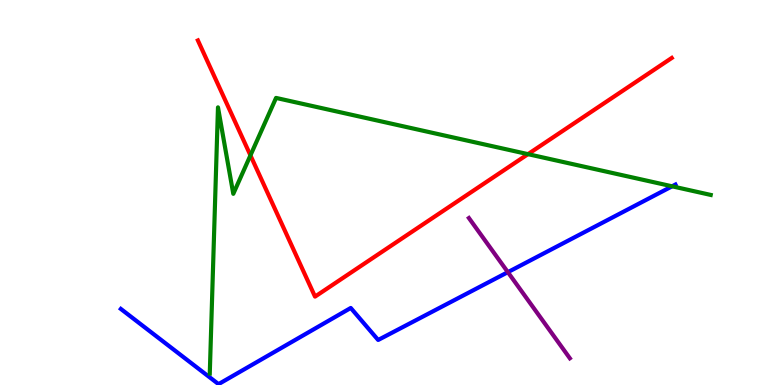[{'lines': ['blue', 'red'], 'intersections': []}, {'lines': ['green', 'red'], 'intersections': [{'x': 3.23, 'y': 5.96}, {'x': 6.81, 'y': 6.0}]}, {'lines': ['purple', 'red'], 'intersections': []}, {'lines': ['blue', 'green'], 'intersections': [{'x': 8.67, 'y': 5.16}]}, {'lines': ['blue', 'purple'], 'intersections': [{'x': 6.55, 'y': 2.93}]}, {'lines': ['green', 'purple'], 'intersections': []}]